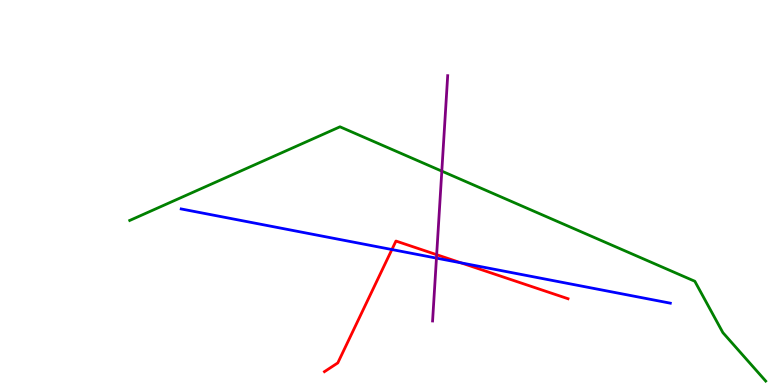[{'lines': ['blue', 'red'], 'intersections': [{'x': 5.06, 'y': 3.52}, {'x': 5.95, 'y': 3.17}]}, {'lines': ['green', 'red'], 'intersections': []}, {'lines': ['purple', 'red'], 'intersections': [{'x': 5.63, 'y': 3.38}]}, {'lines': ['blue', 'green'], 'intersections': []}, {'lines': ['blue', 'purple'], 'intersections': [{'x': 5.63, 'y': 3.3}]}, {'lines': ['green', 'purple'], 'intersections': [{'x': 5.7, 'y': 5.55}]}]